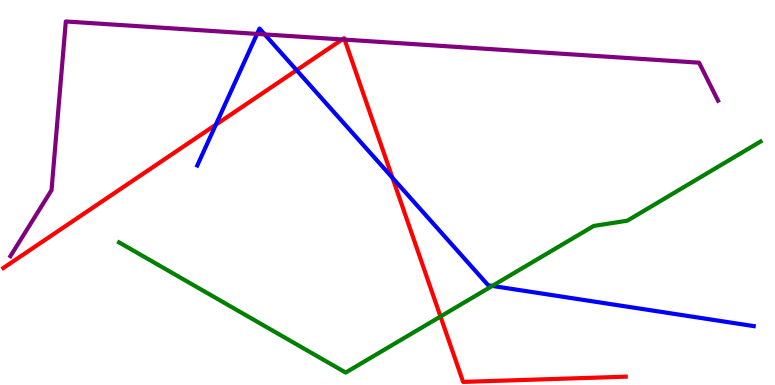[{'lines': ['blue', 'red'], 'intersections': [{'x': 2.78, 'y': 6.76}, {'x': 3.83, 'y': 8.18}, {'x': 5.06, 'y': 5.38}]}, {'lines': ['green', 'red'], 'intersections': [{'x': 5.68, 'y': 1.78}]}, {'lines': ['purple', 'red'], 'intersections': [{'x': 4.42, 'y': 8.98}, {'x': 4.45, 'y': 8.97}]}, {'lines': ['blue', 'green'], 'intersections': [{'x': 6.35, 'y': 2.57}]}, {'lines': ['blue', 'purple'], 'intersections': [{'x': 3.32, 'y': 9.12}, {'x': 3.42, 'y': 9.11}]}, {'lines': ['green', 'purple'], 'intersections': []}]